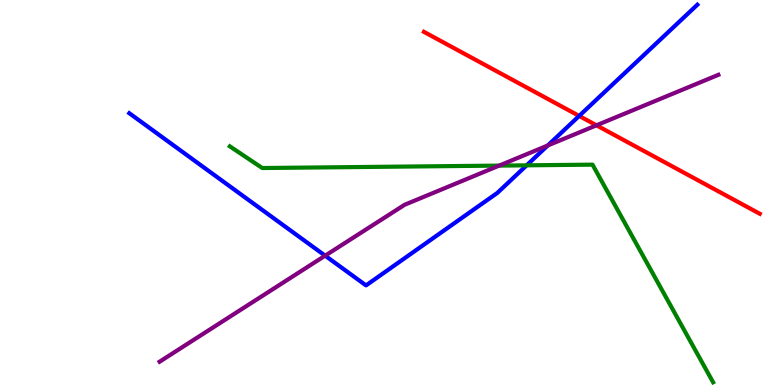[{'lines': ['blue', 'red'], 'intersections': [{'x': 7.47, 'y': 6.99}]}, {'lines': ['green', 'red'], 'intersections': []}, {'lines': ['purple', 'red'], 'intersections': [{'x': 7.7, 'y': 6.75}]}, {'lines': ['blue', 'green'], 'intersections': [{'x': 6.8, 'y': 5.71}]}, {'lines': ['blue', 'purple'], 'intersections': [{'x': 4.2, 'y': 3.36}, {'x': 7.07, 'y': 6.22}]}, {'lines': ['green', 'purple'], 'intersections': [{'x': 6.44, 'y': 5.7}]}]